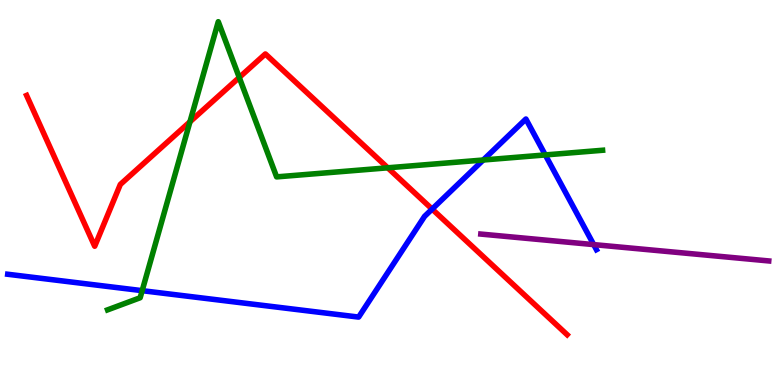[{'lines': ['blue', 'red'], 'intersections': [{'x': 5.58, 'y': 4.57}]}, {'lines': ['green', 'red'], 'intersections': [{'x': 2.45, 'y': 6.84}, {'x': 3.09, 'y': 7.99}, {'x': 5.0, 'y': 5.64}]}, {'lines': ['purple', 'red'], 'intersections': []}, {'lines': ['blue', 'green'], 'intersections': [{'x': 1.83, 'y': 2.45}, {'x': 6.24, 'y': 5.84}, {'x': 7.04, 'y': 5.98}]}, {'lines': ['blue', 'purple'], 'intersections': [{'x': 7.66, 'y': 3.65}]}, {'lines': ['green', 'purple'], 'intersections': []}]